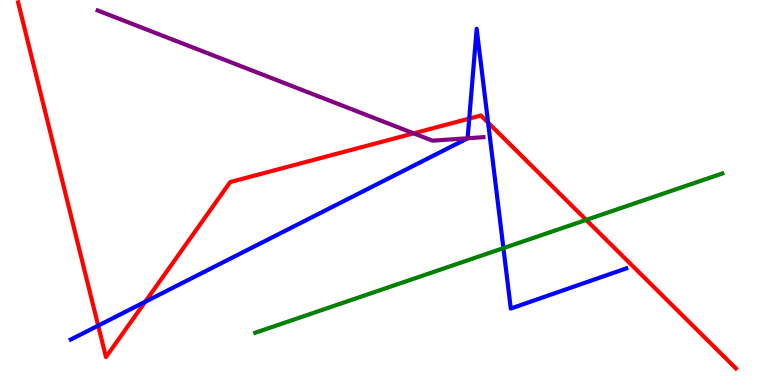[{'lines': ['blue', 'red'], 'intersections': [{'x': 1.27, 'y': 1.54}, {'x': 1.87, 'y': 2.16}, {'x': 6.05, 'y': 6.92}, {'x': 6.3, 'y': 6.81}]}, {'lines': ['green', 'red'], 'intersections': [{'x': 7.56, 'y': 4.29}]}, {'lines': ['purple', 'red'], 'intersections': [{'x': 5.34, 'y': 6.54}]}, {'lines': ['blue', 'green'], 'intersections': [{'x': 6.5, 'y': 3.56}]}, {'lines': ['blue', 'purple'], 'intersections': [{'x': 6.03, 'y': 6.41}]}, {'lines': ['green', 'purple'], 'intersections': []}]